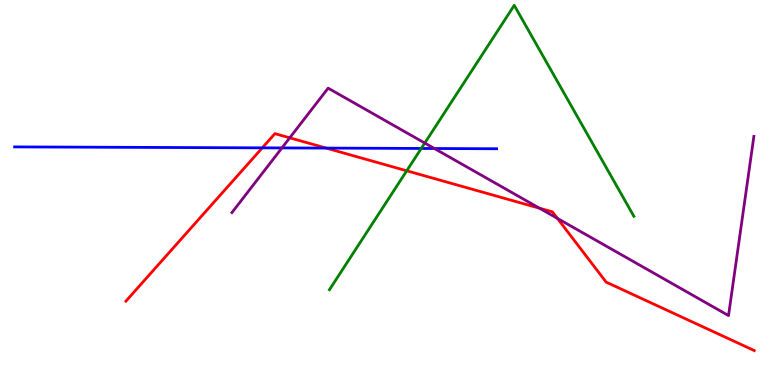[{'lines': ['blue', 'red'], 'intersections': [{'x': 3.38, 'y': 6.16}, {'x': 4.21, 'y': 6.15}]}, {'lines': ['green', 'red'], 'intersections': [{'x': 5.25, 'y': 5.56}]}, {'lines': ['purple', 'red'], 'intersections': [{'x': 3.74, 'y': 6.42}, {'x': 6.96, 'y': 4.59}, {'x': 7.19, 'y': 4.33}]}, {'lines': ['blue', 'green'], 'intersections': [{'x': 5.44, 'y': 6.14}]}, {'lines': ['blue', 'purple'], 'intersections': [{'x': 3.64, 'y': 6.16}, {'x': 5.6, 'y': 6.14}]}, {'lines': ['green', 'purple'], 'intersections': [{'x': 5.48, 'y': 6.28}]}]